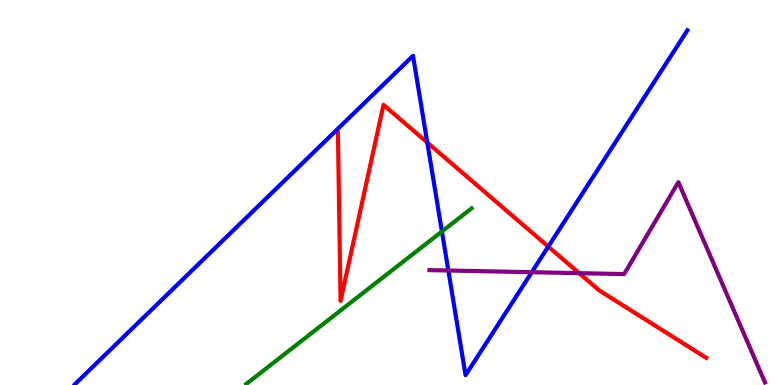[{'lines': ['blue', 'red'], 'intersections': [{'x': 5.51, 'y': 6.3}, {'x': 7.07, 'y': 3.59}]}, {'lines': ['green', 'red'], 'intersections': []}, {'lines': ['purple', 'red'], 'intersections': [{'x': 7.47, 'y': 2.9}]}, {'lines': ['blue', 'green'], 'intersections': [{'x': 5.7, 'y': 3.99}]}, {'lines': ['blue', 'purple'], 'intersections': [{'x': 5.79, 'y': 2.97}, {'x': 6.86, 'y': 2.93}]}, {'lines': ['green', 'purple'], 'intersections': []}]